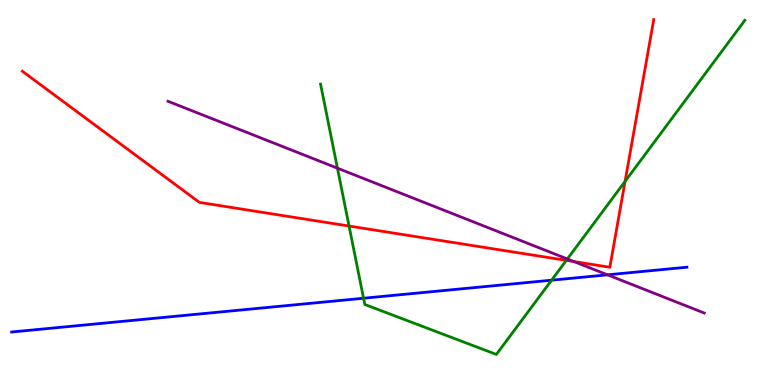[{'lines': ['blue', 'red'], 'intersections': []}, {'lines': ['green', 'red'], 'intersections': [{'x': 4.5, 'y': 4.13}, {'x': 7.31, 'y': 3.24}, {'x': 8.07, 'y': 5.29}]}, {'lines': ['purple', 'red'], 'intersections': [{'x': 7.41, 'y': 3.21}]}, {'lines': ['blue', 'green'], 'intersections': [{'x': 4.69, 'y': 2.25}, {'x': 7.12, 'y': 2.72}]}, {'lines': ['blue', 'purple'], 'intersections': [{'x': 7.84, 'y': 2.86}]}, {'lines': ['green', 'purple'], 'intersections': [{'x': 4.35, 'y': 5.63}, {'x': 7.32, 'y': 3.27}]}]